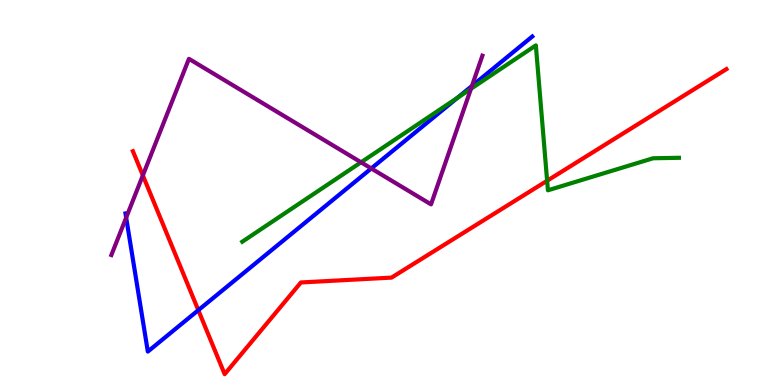[{'lines': ['blue', 'red'], 'intersections': [{'x': 2.56, 'y': 1.94}]}, {'lines': ['green', 'red'], 'intersections': [{'x': 7.06, 'y': 5.31}]}, {'lines': ['purple', 'red'], 'intersections': [{'x': 1.84, 'y': 5.44}]}, {'lines': ['blue', 'green'], 'intersections': [{'x': 5.9, 'y': 7.46}]}, {'lines': ['blue', 'purple'], 'intersections': [{'x': 1.63, 'y': 4.35}, {'x': 4.79, 'y': 5.62}, {'x': 6.09, 'y': 7.77}]}, {'lines': ['green', 'purple'], 'intersections': [{'x': 4.66, 'y': 5.78}, {'x': 6.08, 'y': 7.69}]}]